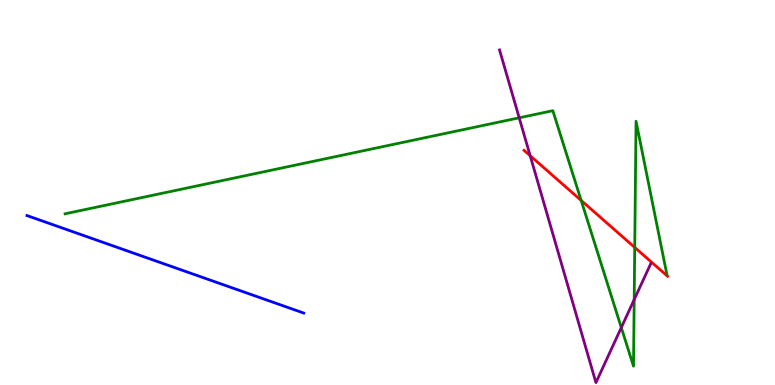[{'lines': ['blue', 'red'], 'intersections': []}, {'lines': ['green', 'red'], 'intersections': [{'x': 7.5, 'y': 4.79}, {'x': 8.19, 'y': 3.57}]}, {'lines': ['purple', 'red'], 'intersections': [{'x': 6.84, 'y': 5.96}]}, {'lines': ['blue', 'green'], 'intersections': []}, {'lines': ['blue', 'purple'], 'intersections': []}, {'lines': ['green', 'purple'], 'intersections': [{'x': 6.7, 'y': 6.94}, {'x': 8.02, 'y': 1.49}, {'x': 8.18, 'y': 2.22}]}]